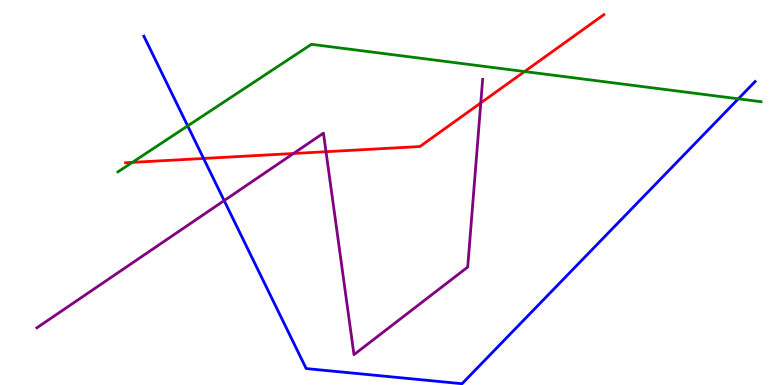[{'lines': ['blue', 'red'], 'intersections': [{'x': 2.63, 'y': 5.88}]}, {'lines': ['green', 'red'], 'intersections': [{'x': 1.71, 'y': 5.78}, {'x': 6.77, 'y': 8.14}]}, {'lines': ['purple', 'red'], 'intersections': [{'x': 3.79, 'y': 6.01}, {'x': 4.21, 'y': 6.06}, {'x': 6.2, 'y': 7.33}]}, {'lines': ['blue', 'green'], 'intersections': [{'x': 2.42, 'y': 6.73}, {'x': 9.53, 'y': 7.43}]}, {'lines': ['blue', 'purple'], 'intersections': [{'x': 2.89, 'y': 4.79}]}, {'lines': ['green', 'purple'], 'intersections': []}]